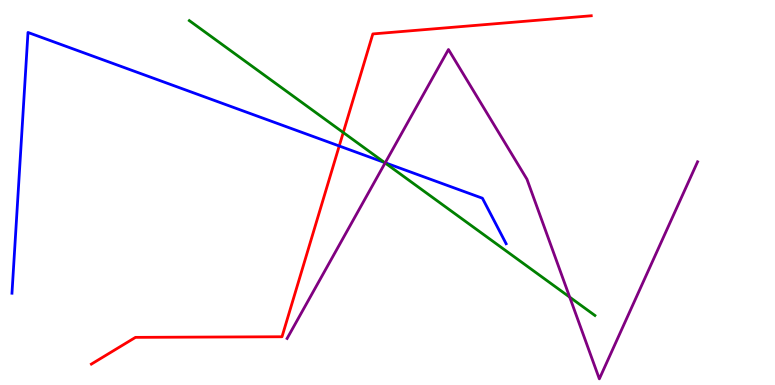[{'lines': ['blue', 'red'], 'intersections': [{'x': 4.38, 'y': 6.21}]}, {'lines': ['green', 'red'], 'intersections': [{'x': 4.43, 'y': 6.56}]}, {'lines': ['purple', 'red'], 'intersections': []}, {'lines': ['blue', 'green'], 'intersections': [{'x': 4.96, 'y': 5.78}]}, {'lines': ['blue', 'purple'], 'intersections': [{'x': 4.97, 'y': 5.77}]}, {'lines': ['green', 'purple'], 'intersections': [{'x': 4.97, 'y': 5.77}, {'x': 7.35, 'y': 2.28}]}]